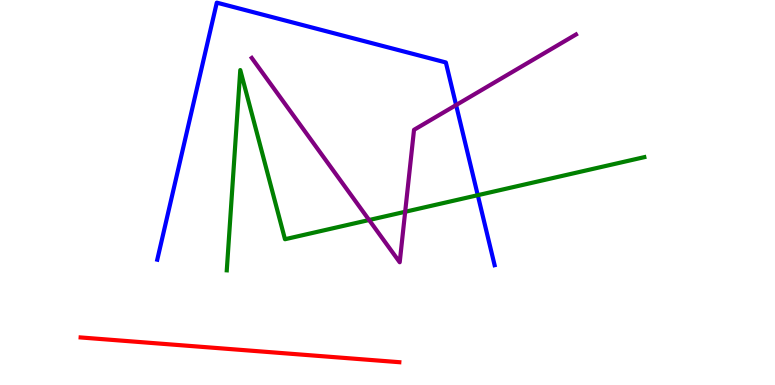[{'lines': ['blue', 'red'], 'intersections': []}, {'lines': ['green', 'red'], 'intersections': []}, {'lines': ['purple', 'red'], 'intersections': []}, {'lines': ['blue', 'green'], 'intersections': [{'x': 6.16, 'y': 4.93}]}, {'lines': ['blue', 'purple'], 'intersections': [{'x': 5.89, 'y': 7.27}]}, {'lines': ['green', 'purple'], 'intersections': [{'x': 4.76, 'y': 4.29}, {'x': 5.23, 'y': 4.5}]}]